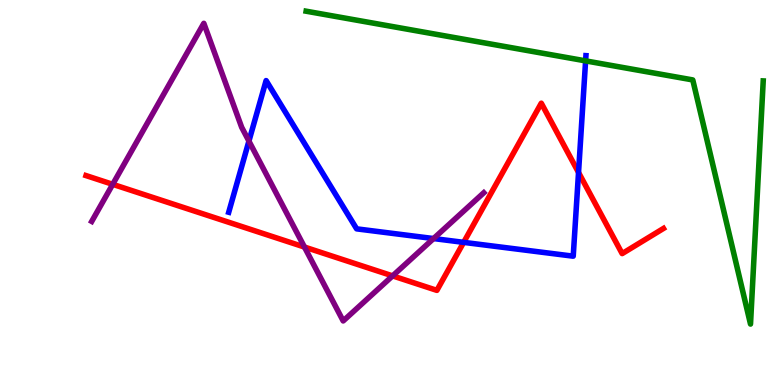[{'lines': ['blue', 'red'], 'intersections': [{'x': 5.98, 'y': 3.7}, {'x': 7.46, 'y': 5.52}]}, {'lines': ['green', 'red'], 'intersections': []}, {'lines': ['purple', 'red'], 'intersections': [{'x': 1.45, 'y': 5.21}, {'x': 3.93, 'y': 3.58}, {'x': 5.07, 'y': 2.83}]}, {'lines': ['blue', 'green'], 'intersections': [{'x': 7.56, 'y': 8.42}]}, {'lines': ['blue', 'purple'], 'intersections': [{'x': 3.21, 'y': 6.33}, {'x': 5.59, 'y': 3.8}]}, {'lines': ['green', 'purple'], 'intersections': []}]